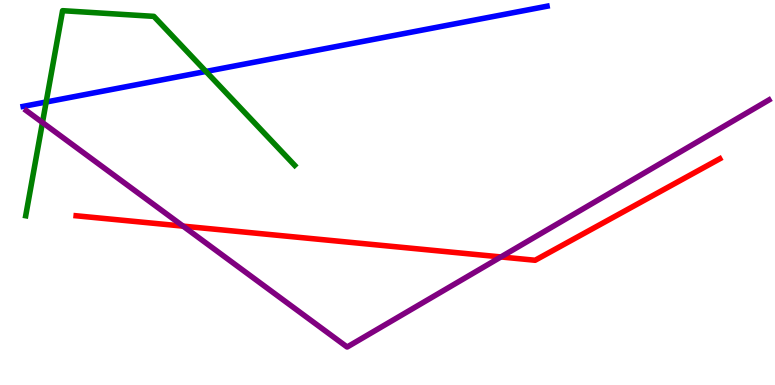[{'lines': ['blue', 'red'], 'intersections': []}, {'lines': ['green', 'red'], 'intersections': []}, {'lines': ['purple', 'red'], 'intersections': [{'x': 2.36, 'y': 4.13}, {'x': 6.46, 'y': 3.33}]}, {'lines': ['blue', 'green'], 'intersections': [{'x': 0.596, 'y': 7.35}, {'x': 2.66, 'y': 8.14}]}, {'lines': ['blue', 'purple'], 'intersections': []}, {'lines': ['green', 'purple'], 'intersections': [{'x': 0.548, 'y': 6.82}]}]